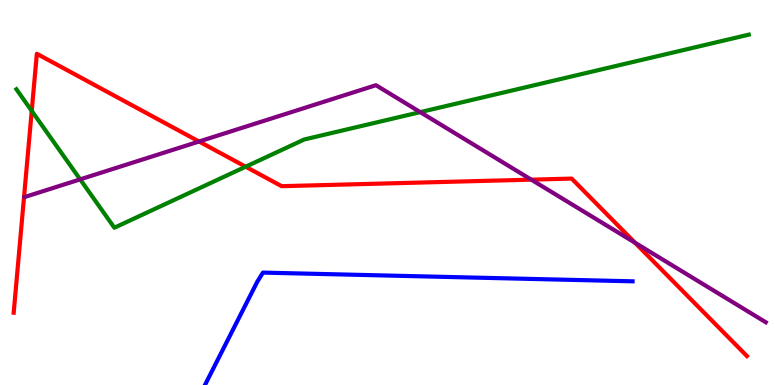[{'lines': ['blue', 'red'], 'intersections': []}, {'lines': ['green', 'red'], 'intersections': [{'x': 0.409, 'y': 7.12}, {'x': 3.17, 'y': 5.67}]}, {'lines': ['purple', 'red'], 'intersections': [{'x': 2.57, 'y': 6.32}, {'x': 6.86, 'y': 5.33}, {'x': 8.19, 'y': 3.7}]}, {'lines': ['blue', 'green'], 'intersections': []}, {'lines': ['blue', 'purple'], 'intersections': []}, {'lines': ['green', 'purple'], 'intersections': [{'x': 1.03, 'y': 5.34}, {'x': 5.42, 'y': 7.09}]}]